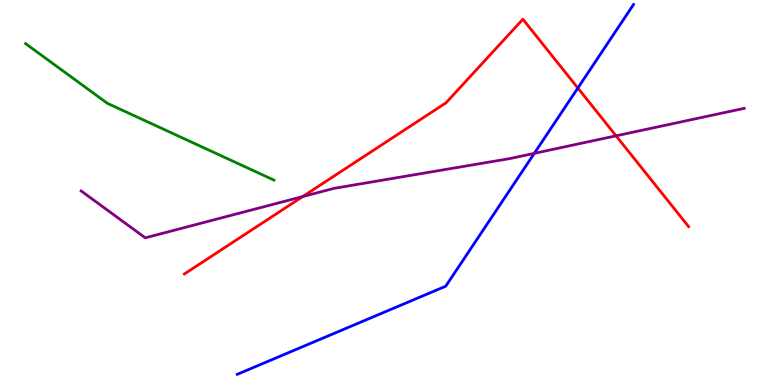[{'lines': ['blue', 'red'], 'intersections': [{'x': 7.46, 'y': 7.71}]}, {'lines': ['green', 'red'], 'intersections': []}, {'lines': ['purple', 'red'], 'intersections': [{'x': 3.91, 'y': 4.89}, {'x': 7.95, 'y': 6.47}]}, {'lines': ['blue', 'green'], 'intersections': []}, {'lines': ['blue', 'purple'], 'intersections': [{'x': 6.89, 'y': 6.02}]}, {'lines': ['green', 'purple'], 'intersections': []}]